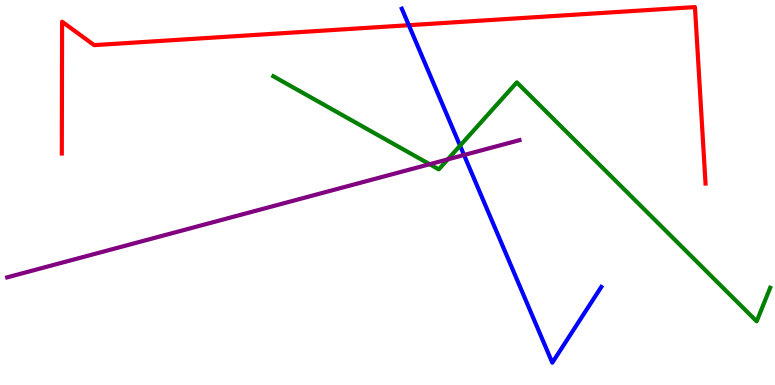[{'lines': ['blue', 'red'], 'intersections': [{'x': 5.28, 'y': 9.35}]}, {'lines': ['green', 'red'], 'intersections': []}, {'lines': ['purple', 'red'], 'intersections': []}, {'lines': ['blue', 'green'], 'intersections': [{'x': 5.94, 'y': 6.22}]}, {'lines': ['blue', 'purple'], 'intersections': [{'x': 5.99, 'y': 5.97}]}, {'lines': ['green', 'purple'], 'intersections': [{'x': 5.54, 'y': 5.73}, {'x': 5.78, 'y': 5.86}]}]